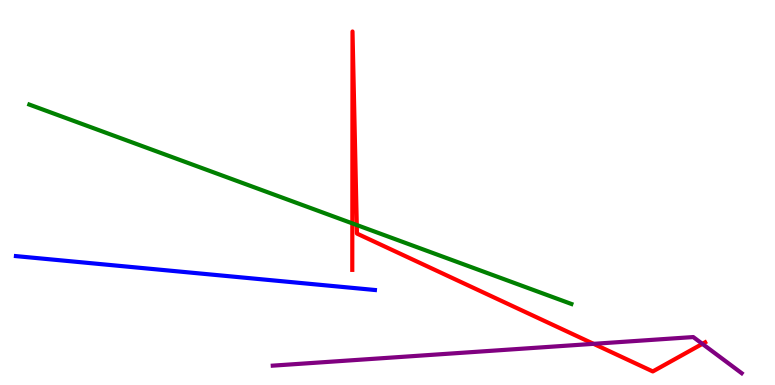[{'lines': ['blue', 'red'], 'intersections': []}, {'lines': ['green', 'red'], 'intersections': [{'x': 4.55, 'y': 4.2}, {'x': 4.6, 'y': 4.16}]}, {'lines': ['purple', 'red'], 'intersections': [{'x': 7.66, 'y': 1.07}, {'x': 9.06, 'y': 1.07}]}, {'lines': ['blue', 'green'], 'intersections': []}, {'lines': ['blue', 'purple'], 'intersections': []}, {'lines': ['green', 'purple'], 'intersections': []}]